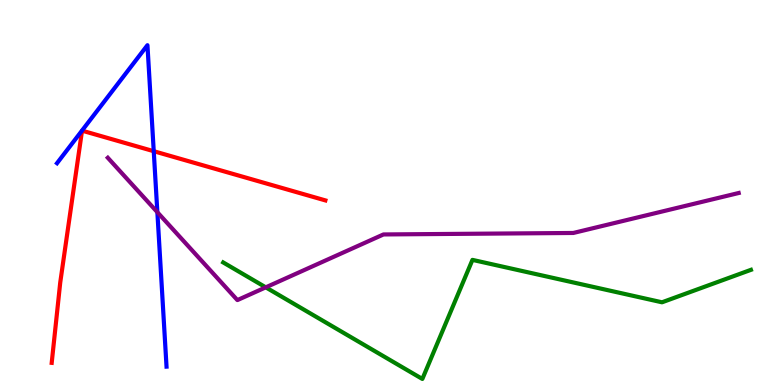[{'lines': ['blue', 'red'], 'intersections': [{'x': 1.98, 'y': 6.07}]}, {'lines': ['green', 'red'], 'intersections': []}, {'lines': ['purple', 'red'], 'intersections': []}, {'lines': ['blue', 'green'], 'intersections': []}, {'lines': ['blue', 'purple'], 'intersections': [{'x': 2.03, 'y': 4.49}]}, {'lines': ['green', 'purple'], 'intersections': [{'x': 3.43, 'y': 2.54}]}]